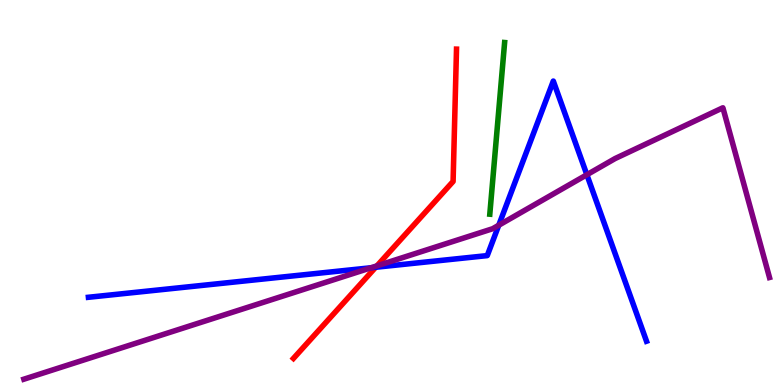[{'lines': ['blue', 'red'], 'intersections': [{'x': 4.85, 'y': 3.06}]}, {'lines': ['green', 'red'], 'intersections': []}, {'lines': ['purple', 'red'], 'intersections': [{'x': 4.86, 'y': 3.09}]}, {'lines': ['blue', 'green'], 'intersections': []}, {'lines': ['blue', 'purple'], 'intersections': [{'x': 4.79, 'y': 3.05}, {'x': 6.44, 'y': 4.15}, {'x': 7.57, 'y': 5.46}]}, {'lines': ['green', 'purple'], 'intersections': []}]